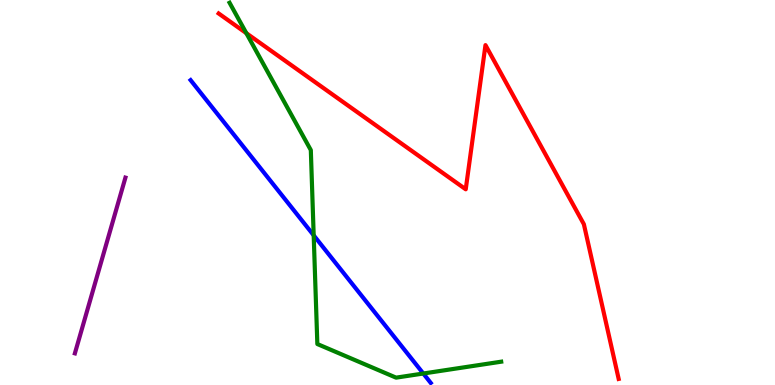[{'lines': ['blue', 'red'], 'intersections': []}, {'lines': ['green', 'red'], 'intersections': [{'x': 3.18, 'y': 9.14}]}, {'lines': ['purple', 'red'], 'intersections': []}, {'lines': ['blue', 'green'], 'intersections': [{'x': 4.05, 'y': 3.89}, {'x': 5.46, 'y': 0.298}]}, {'lines': ['blue', 'purple'], 'intersections': []}, {'lines': ['green', 'purple'], 'intersections': []}]